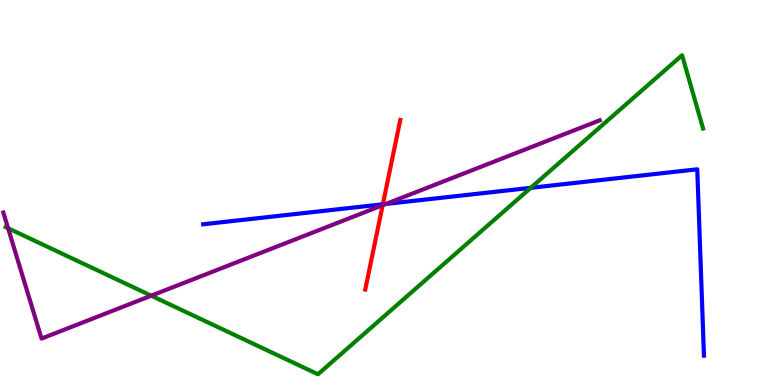[{'lines': ['blue', 'red'], 'intersections': [{'x': 4.94, 'y': 4.69}]}, {'lines': ['green', 'red'], 'intersections': []}, {'lines': ['purple', 'red'], 'intersections': [{'x': 4.94, 'y': 4.67}]}, {'lines': ['blue', 'green'], 'intersections': [{'x': 6.85, 'y': 5.12}]}, {'lines': ['blue', 'purple'], 'intersections': [{'x': 4.98, 'y': 4.7}]}, {'lines': ['green', 'purple'], 'intersections': [{'x': 0.104, 'y': 4.07}, {'x': 1.95, 'y': 2.32}]}]